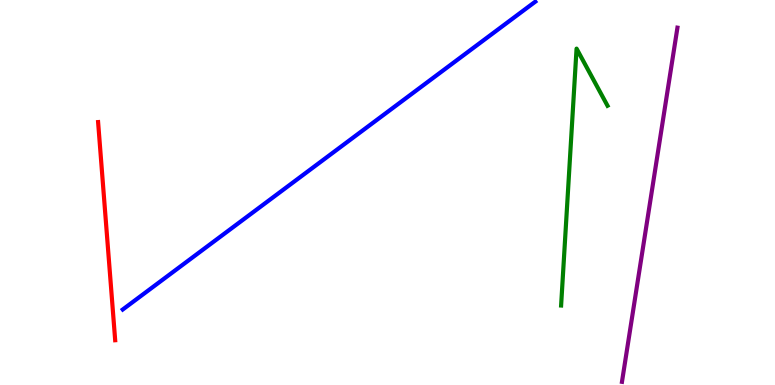[{'lines': ['blue', 'red'], 'intersections': []}, {'lines': ['green', 'red'], 'intersections': []}, {'lines': ['purple', 'red'], 'intersections': []}, {'lines': ['blue', 'green'], 'intersections': []}, {'lines': ['blue', 'purple'], 'intersections': []}, {'lines': ['green', 'purple'], 'intersections': []}]